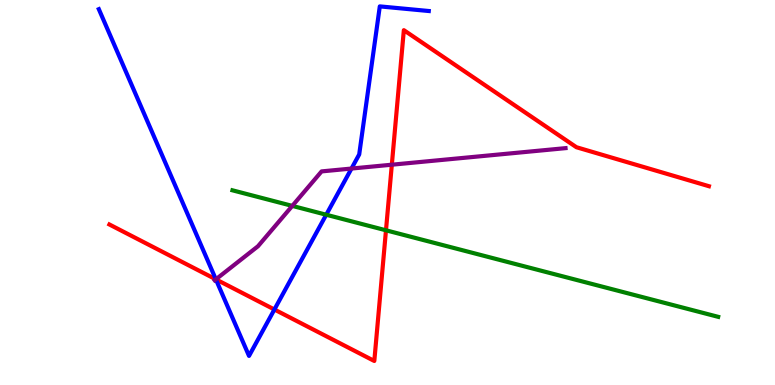[{'lines': ['blue', 'red'], 'intersections': [{'x': 2.79, 'y': 2.74}, {'x': 3.54, 'y': 1.96}]}, {'lines': ['green', 'red'], 'intersections': [{'x': 4.98, 'y': 4.02}]}, {'lines': ['purple', 'red'], 'intersections': [{'x': 2.79, 'y': 2.74}, {'x': 5.06, 'y': 5.72}]}, {'lines': ['blue', 'green'], 'intersections': [{'x': 4.21, 'y': 4.42}]}, {'lines': ['blue', 'purple'], 'intersections': [{'x': 2.79, 'y': 2.74}, {'x': 4.54, 'y': 5.62}]}, {'lines': ['green', 'purple'], 'intersections': [{'x': 3.77, 'y': 4.65}]}]